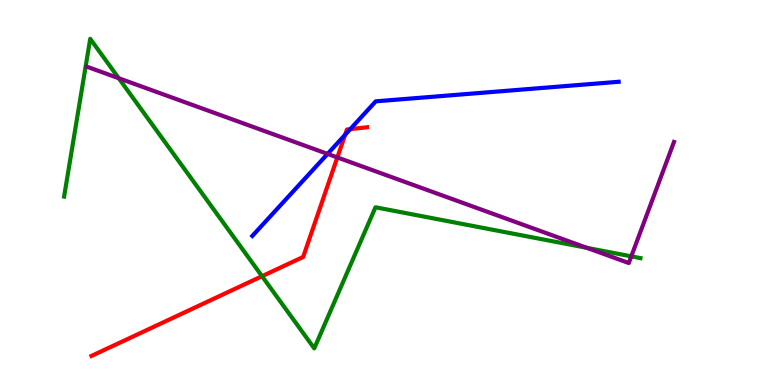[{'lines': ['blue', 'red'], 'intersections': [{'x': 4.45, 'y': 6.5}, {'x': 4.52, 'y': 6.65}]}, {'lines': ['green', 'red'], 'intersections': [{'x': 3.38, 'y': 2.83}]}, {'lines': ['purple', 'red'], 'intersections': [{'x': 4.35, 'y': 5.91}]}, {'lines': ['blue', 'green'], 'intersections': []}, {'lines': ['blue', 'purple'], 'intersections': [{'x': 4.23, 'y': 6.0}]}, {'lines': ['green', 'purple'], 'intersections': [{'x': 1.53, 'y': 7.97}, {'x': 7.57, 'y': 3.56}, {'x': 8.15, 'y': 3.34}]}]